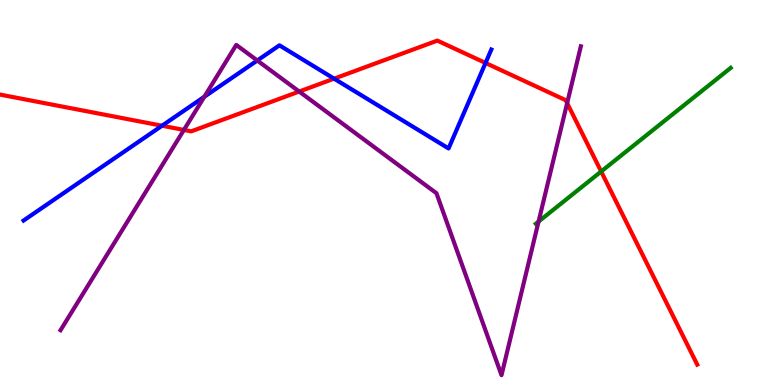[{'lines': ['blue', 'red'], 'intersections': [{'x': 2.09, 'y': 6.73}, {'x': 4.31, 'y': 7.96}, {'x': 6.26, 'y': 8.36}]}, {'lines': ['green', 'red'], 'intersections': [{'x': 7.76, 'y': 5.55}]}, {'lines': ['purple', 'red'], 'intersections': [{'x': 2.37, 'y': 6.62}, {'x': 3.86, 'y': 7.62}, {'x': 7.32, 'y': 7.32}]}, {'lines': ['blue', 'green'], 'intersections': []}, {'lines': ['blue', 'purple'], 'intersections': [{'x': 2.64, 'y': 7.49}, {'x': 3.32, 'y': 8.43}]}, {'lines': ['green', 'purple'], 'intersections': [{'x': 6.95, 'y': 4.25}]}]